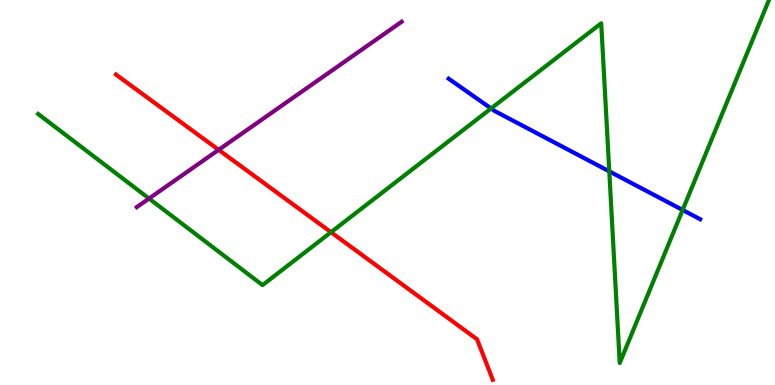[{'lines': ['blue', 'red'], 'intersections': []}, {'lines': ['green', 'red'], 'intersections': [{'x': 4.27, 'y': 3.97}]}, {'lines': ['purple', 'red'], 'intersections': [{'x': 2.82, 'y': 6.11}]}, {'lines': ['blue', 'green'], 'intersections': [{'x': 6.34, 'y': 7.18}, {'x': 7.86, 'y': 5.55}, {'x': 8.81, 'y': 4.55}]}, {'lines': ['blue', 'purple'], 'intersections': []}, {'lines': ['green', 'purple'], 'intersections': [{'x': 1.92, 'y': 4.84}]}]